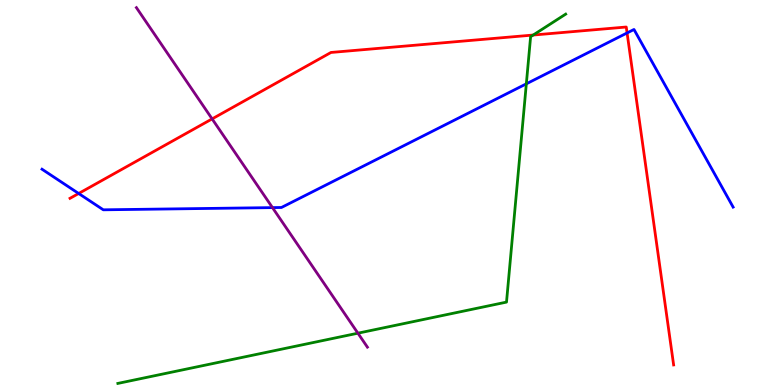[{'lines': ['blue', 'red'], 'intersections': [{'x': 1.01, 'y': 4.97}, {'x': 8.09, 'y': 9.14}]}, {'lines': ['green', 'red'], 'intersections': [{'x': 6.88, 'y': 9.09}]}, {'lines': ['purple', 'red'], 'intersections': [{'x': 2.74, 'y': 6.91}]}, {'lines': ['blue', 'green'], 'intersections': [{'x': 6.79, 'y': 7.82}]}, {'lines': ['blue', 'purple'], 'intersections': [{'x': 3.52, 'y': 4.61}]}, {'lines': ['green', 'purple'], 'intersections': [{'x': 4.62, 'y': 1.35}]}]